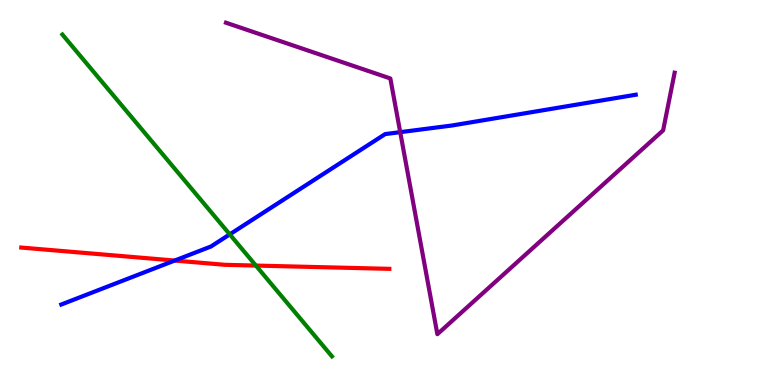[{'lines': ['blue', 'red'], 'intersections': [{'x': 2.25, 'y': 3.23}]}, {'lines': ['green', 'red'], 'intersections': [{'x': 3.3, 'y': 3.1}]}, {'lines': ['purple', 'red'], 'intersections': []}, {'lines': ['blue', 'green'], 'intersections': [{'x': 2.96, 'y': 3.91}]}, {'lines': ['blue', 'purple'], 'intersections': [{'x': 5.16, 'y': 6.57}]}, {'lines': ['green', 'purple'], 'intersections': []}]